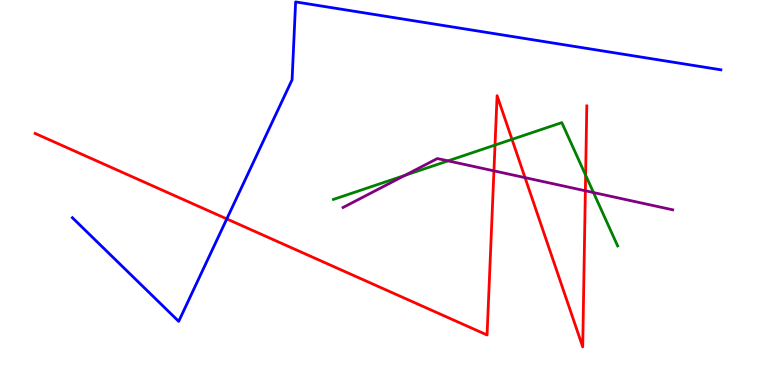[{'lines': ['blue', 'red'], 'intersections': [{'x': 2.93, 'y': 4.31}]}, {'lines': ['green', 'red'], 'intersections': [{'x': 6.39, 'y': 6.23}, {'x': 6.61, 'y': 6.38}, {'x': 7.56, 'y': 5.45}]}, {'lines': ['purple', 'red'], 'intersections': [{'x': 6.37, 'y': 5.56}, {'x': 6.77, 'y': 5.39}, {'x': 7.55, 'y': 5.04}]}, {'lines': ['blue', 'green'], 'intersections': []}, {'lines': ['blue', 'purple'], 'intersections': []}, {'lines': ['green', 'purple'], 'intersections': [{'x': 5.23, 'y': 5.45}, {'x': 5.78, 'y': 5.82}, {'x': 7.66, 'y': 5.0}]}]